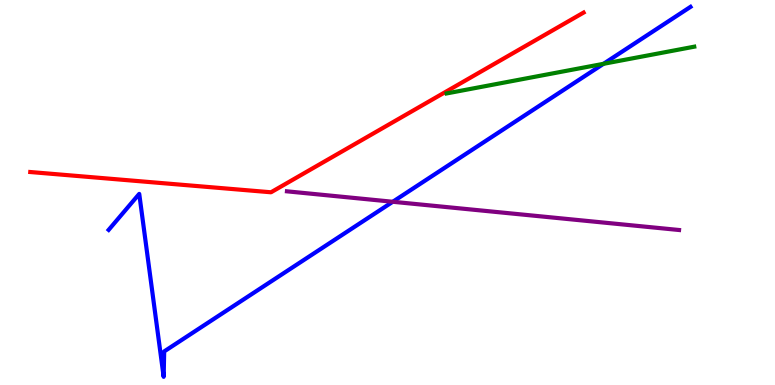[{'lines': ['blue', 'red'], 'intersections': []}, {'lines': ['green', 'red'], 'intersections': []}, {'lines': ['purple', 'red'], 'intersections': []}, {'lines': ['blue', 'green'], 'intersections': [{'x': 7.79, 'y': 8.34}]}, {'lines': ['blue', 'purple'], 'intersections': [{'x': 5.07, 'y': 4.76}]}, {'lines': ['green', 'purple'], 'intersections': []}]